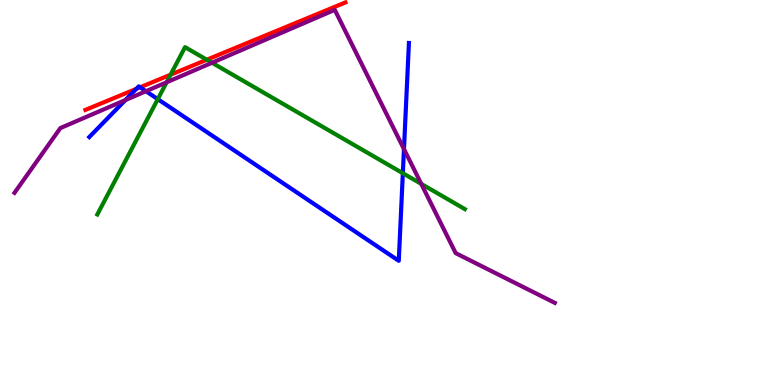[{'lines': ['blue', 'red'], 'intersections': [{'x': 1.76, 'y': 7.69}, {'x': 1.81, 'y': 7.73}]}, {'lines': ['green', 'red'], 'intersections': [{'x': 2.2, 'y': 8.06}, {'x': 2.67, 'y': 8.45}]}, {'lines': ['purple', 'red'], 'intersections': []}, {'lines': ['blue', 'green'], 'intersections': [{'x': 2.04, 'y': 7.42}, {'x': 5.2, 'y': 5.5}]}, {'lines': ['blue', 'purple'], 'intersections': [{'x': 1.62, 'y': 7.4}, {'x': 1.88, 'y': 7.63}, {'x': 5.21, 'y': 6.13}]}, {'lines': ['green', 'purple'], 'intersections': [{'x': 2.15, 'y': 7.86}, {'x': 2.74, 'y': 8.37}, {'x': 5.44, 'y': 5.22}]}]